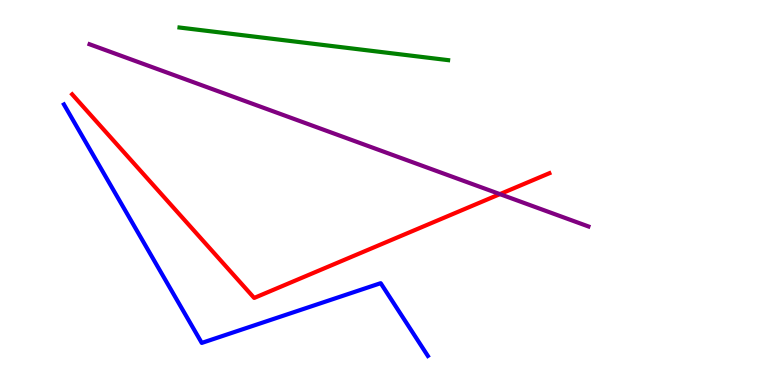[{'lines': ['blue', 'red'], 'intersections': []}, {'lines': ['green', 'red'], 'intersections': []}, {'lines': ['purple', 'red'], 'intersections': [{'x': 6.45, 'y': 4.96}]}, {'lines': ['blue', 'green'], 'intersections': []}, {'lines': ['blue', 'purple'], 'intersections': []}, {'lines': ['green', 'purple'], 'intersections': []}]